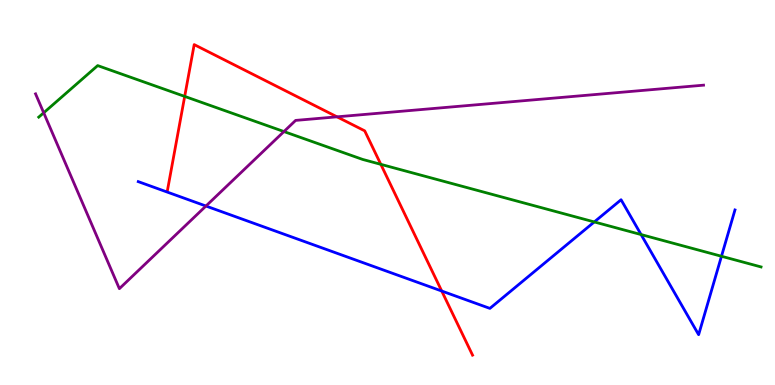[{'lines': ['blue', 'red'], 'intersections': [{'x': 5.7, 'y': 2.44}]}, {'lines': ['green', 'red'], 'intersections': [{'x': 2.38, 'y': 7.5}, {'x': 4.91, 'y': 5.73}]}, {'lines': ['purple', 'red'], 'intersections': [{'x': 4.35, 'y': 6.97}]}, {'lines': ['blue', 'green'], 'intersections': [{'x': 7.67, 'y': 4.24}, {'x': 8.27, 'y': 3.91}, {'x': 9.31, 'y': 3.34}]}, {'lines': ['blue', 'purple'], 'intersections': [{'x': 2.66, 'y': 4.65}]}, {'lines': ['green', 'purple'], 'intersections': [{'x': 0.564, 'y': 7.07}, {'x': 3.66, 'y': 6.58}]}]